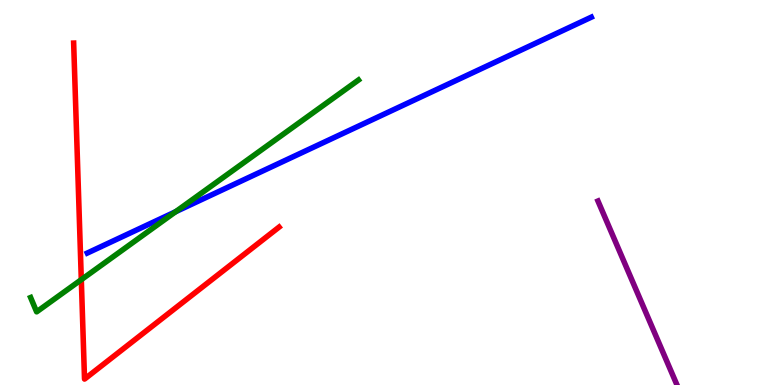[{'lines': ['blue', 'red'], 'intersections': []}, {'lines': ['green', 'red'], 'intersections': [{'x': 1.05, 'y': 2.74}]}, {'lines': ['purple', 'red'], 'intersections': []}, {'lines': ['blue', 'green'], 'intersections': [{'x': 2.27, 'y': 4.5}]}, {'lines': ['blue', 'purple'], 'intersections': []}, {'lines': ['green', 'purple'], 'intersections': []}]